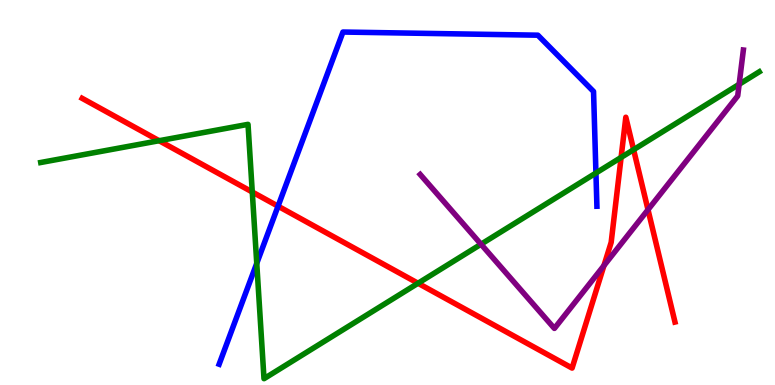[{'lines': ['blue', 'red'], 'intersections': [{'x': 3.59, 'y': 4.64}]}, {'lines': ['green', 'red'], 'intersections': [{'x': 2.05, 'y': 6.35}, {'x': 3.26, 'y': 5.01}, {'x': 5.39, 'y': 2.64}, {'x': 8.01, 'y': 5.91}, {'x': 8.18, 'y': 6.11}]}, {'lines': ['purple', 'red'], 'intersections': [{'x': 7.79, 'y': 3.1}, {'x': 8.36, 'y': 4.55}]}, {'lines': ['blue', 'green'], 'intersections': [{'x': 3.31, 'y': 3.16}, {'x': 7.69, 'y': 5.51}]}, {'lines': ['blue', 'purple'], 'intersections': []}, {'lines': ['green', 'purple'], 'intersections': [{'x': 6.21, 'y': 3.66}, {'x': 9.54, 'y': 7.81}]}]